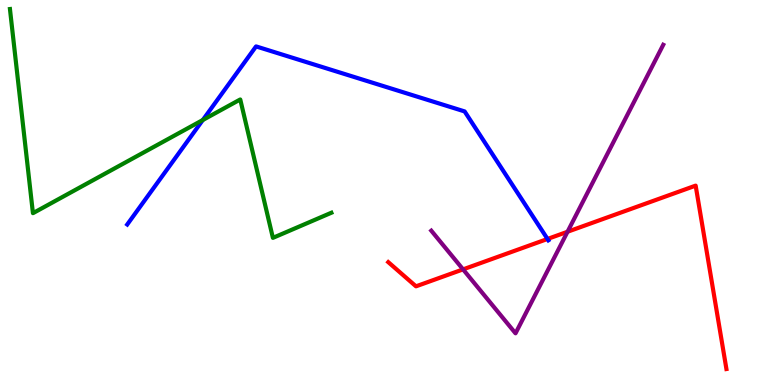[{'lines': ['blue', 'red'], 'intersections': [{'x': 7.06, 'y': 3.79}]}, {'lines': ['green', 'red'], 'intersections': []}, {'lines': ['purple', 'red'], 'intersections': [{'x': 5.97, 'y': 3.0}, {'x': 7.32, 'y': 3.98}]}, {'lines': ['blue', 'green'], 'intersections': [{'x': 2.62, 'y': 6.88}]}, {'lines': ['blue', 'purple'], 'intersections': []}, {'lines': ['green', 'purple'], 'intersections': []}]